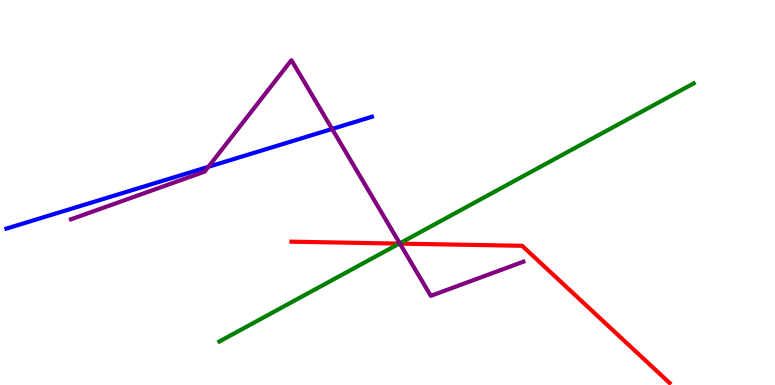[{'lines': ['blue', 'red'], 'intersections': []}, {'lines': ['green', 'red'], 'intersections': [{'x': 5.15, 'y': 3.67}]}, {'lines': ['purple', 'red'], 'intersections': [{'x': 5.16, 'y': 3.67}]}, {'lines': ['blue', 'green'], 'intersections': []}, {'lines': ['blue', 'purple'], 'intersections': [{'x': 2.69, 'y': 5.67}, {'x': 4.29, 'y': 6.65}]}, {'lines': ['green', 'purple'], 'intersections': [{'x': 5.16, 'y': 3.68}]}]